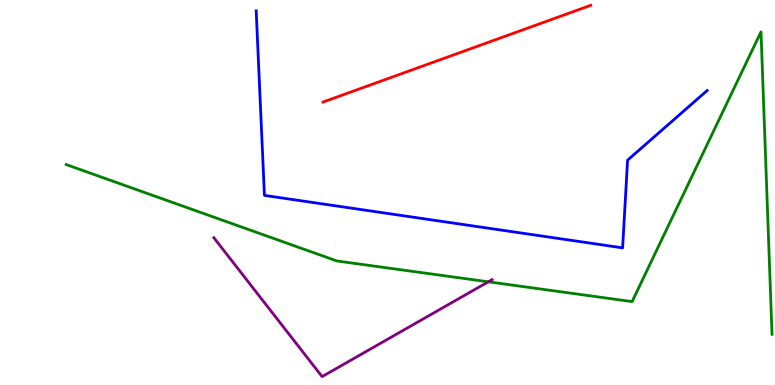[{'lines': ['blue', 'red'], 'intersections': []}, {'lines': ['green', 'red'], 'intersections': []}, {'lines': ['purple', 'red'], 'intersections': []}, {'lines': ['blue', 'green'], 'intersections': []}, {'lines': ['blue', 'purple'], 'intersections': []}, {'lines': ['green', 'purple'], 'intersections': [{'x': 6.3, 'y': 2.68}]}]